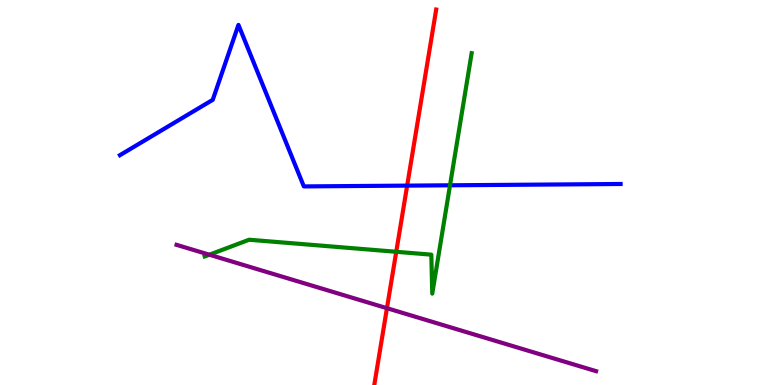[{'lines': ['blue', 'red'], 'intersections': [{'x': 5.25, 'y': 5.18}]}, {'lines': ['green', 'red'], 'intersections': [{'x': 5.11, 'y': 3.46}]}, {'lines': ['purple', 'red'], 'intersections': [{'x': 4.99, 'y': 2.0}]}, {'lines': ['blue', 'green'], 'intersections': [{'x': 5.81, 'y': 5.19}]}, {'lines': ['blue', 'purple'], 'intersections': []}, {'lines': ['green', 'purple'], 'intersections': [{'x': 2.7, 'y': 3.38}]}]